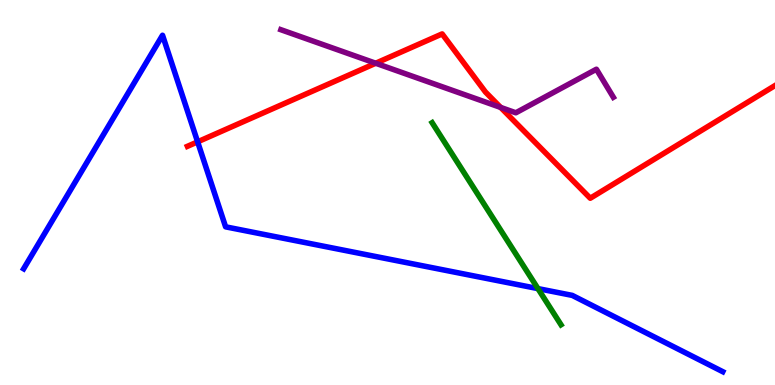[{'lines': ['blue', 'red'], 'intersections': [{'x': 2.55, 'y': 6.32}]}, {'lines': ['green', 'red'], 'intersections': []}, {'lines': ['purple', 'red'], 'intersections': [{'x': 4.85, 'y': 8.36}, {'x': 6.46, 'y': 7.21}]}, {'lines': ['blue', 'green'], 'intersections': [{'x': 6.94, 'y': 2.5}]}, {'lines': ['blue', 'purple'], 'intersections': []}, {'lines': ['green', 'purple'], 'intersections': []}]